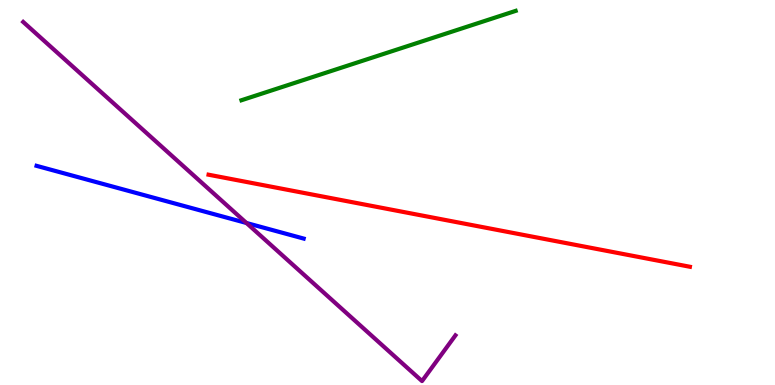[{'lines': ['blue', 'red'], 'intersections': []}, {'lines': ['green', 'red'], 'intersections': []}, {'lines': ['purple', 'red'], 'intersections': []}, {'lines': ['blue', 'green'], 'intersections': []}, {'lines': ['blue', 'purple'], 'intersections': [{'x': 3.18, 'y': 4.21}]}, {'lines': ['green', 'purple'], 'intersections': []}]